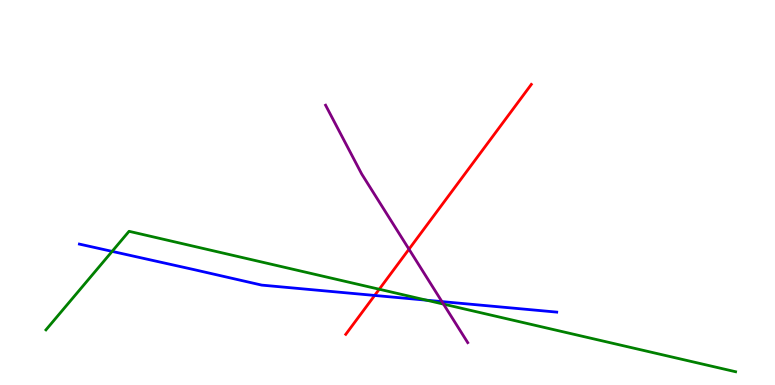[{'lines': ['blue', 'red'], 'intersections': [{'x': 4.83, 'y': 2.33}]}, {'lines': ['green', 'red'], 'intersections': [{'x': 4.89, 'y': 2.49}]}, {'lines': ['purple', 'red'], 'intersections': [{'x': 5.28, 'y': 3.53}]}, {'lines': ['blue', 'green'], 'intersections': [{'x': 1.45, 'y': 3.47}, {'x': 5.5, 'y': 2.2}]}, {'lines': ['blue', 'purple'], 'intersections': [{'x': 5.7, 'y': 2.17}]}, {'lines': ['green', 'purple'], 'intersections': [{'x': 5.72, 'y': 2.1}]}]